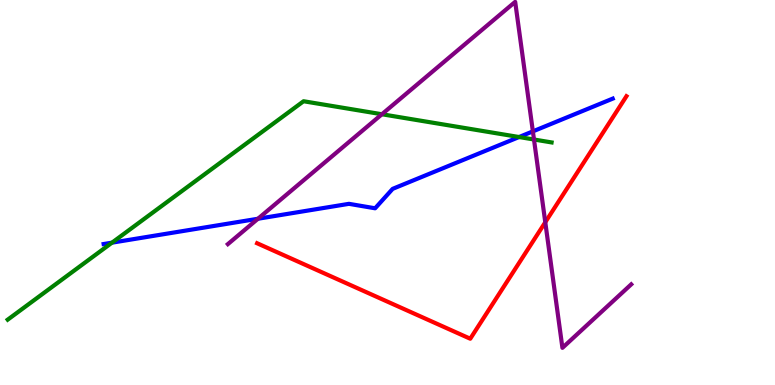[{'lines': ['blue', 'red'], 'intersections': []}, {'lines': ['green', 'red'], 'intersections': []}, {'lines': ['purple', 'red'], 'intersections': [{'x': 7.04, 'y': 4.23}]}, {'lines': ['blue', 'green'], 'intersections': [{'x': 1.45, 'y': 3.7}, {'x': 6.7, 'y': 6.44}]}, {'lines': ['blue', 'purple'], 'intersections': [{'x': 3.33, 'y': 4.32}, {'x': 6.88, 'y': 6.59}]}, {'lines': ['green', 'purple'], 'intersections': [{'x': 4.93, 'y': 7.03}, {'x': 6.89, 'y': 6.38}]}]